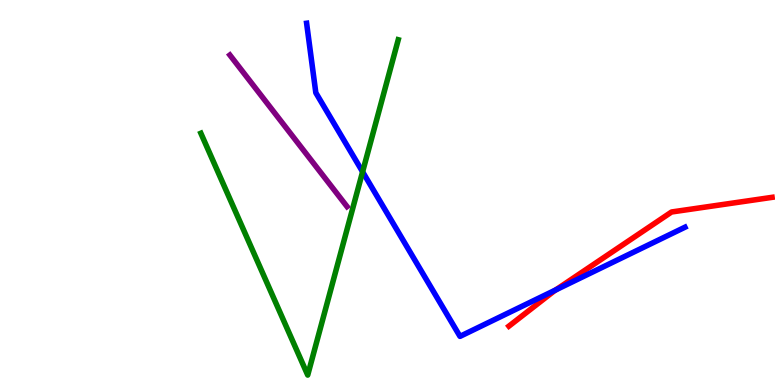[{'lines': ['blue', 'red'], 'intersections': [{'x': 7.17, 'y': 2.47}]}, {'lines': ['green', 'red'], 'intersections': []}, {'lines': ['purple', 'red'], 'intersections': []}, {'lines': ['blue', 'green'], 'intersections': [{'x': 4.68, 'y': 5.54}]}, {'lines': ['blue', 'purple'], 'intersections': []}, {'lines': ['green', 'purple'], 'intersections': []}]